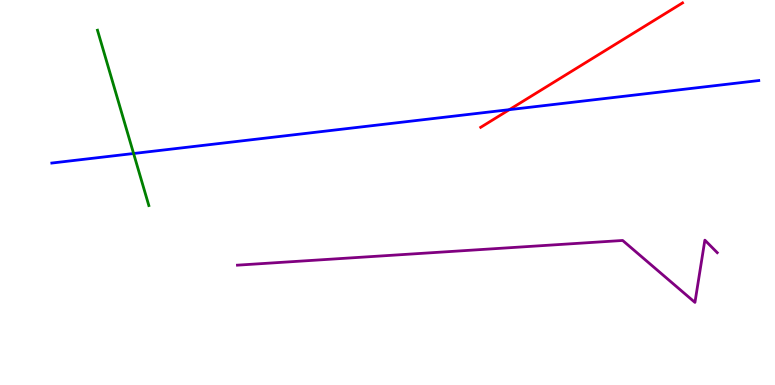[{'lines': ['blue', 'red'], 'intersections': [{'x': 6.57, 'y': 7.15}]}, {'lines': ['green', 'red'], 'intersections': []}, {'lines': ['purple', 'red'], 'intersections': []}, {'lines': ['blue', 'green'], 'intersections': [{'x': 1.72, 'y': 6.01}]}, {'lines': ['blue', 'purple'], 'intersections': []}, {'lines': ['green', 'purple'], 'intersections': []}]